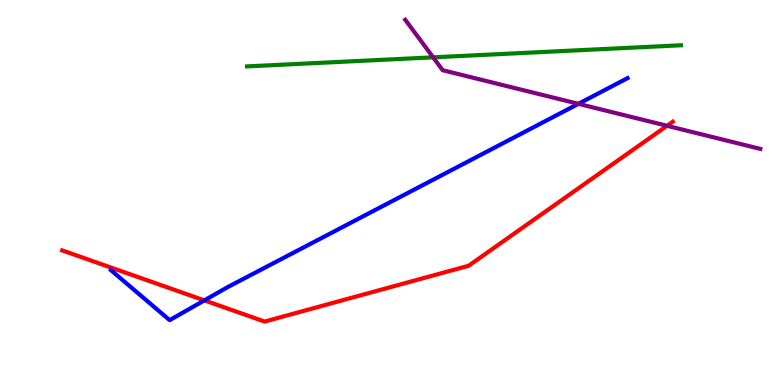[{'lines': ['blue', 'red'], 'intersections': [{'x': 2.64, 'y': 2.2}]}, {'lines': ['green', 'red'], 'intersections': []}, {'lines': ['purple', 'red'], 'intersections': [{'x': 8.61, 'y': 6.73}]}, {'lines': ['blue', 'green'], 'intersections': []}, {'lines': ['blue', 'purple'], 'intersections': [{'x': 7.46, 'y': 7.3}]}, {'lines': ['green', 'purple'], 'intersections': [{'x': 5.59, 'y': 8.51}]}]